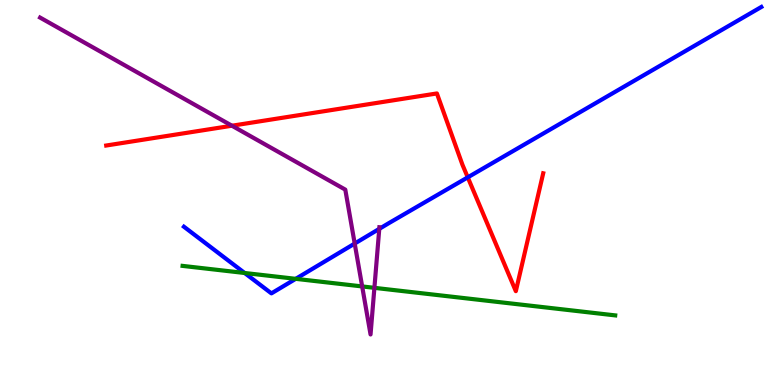[{'lines': ['blue', 'red'], 'intersections': [{'x': 6.04, 'y': 5.39}]}, {'lines': ['green', 'red'], 'intersections': []}, {'lines': ['purple', 'red'], 'intersections': [{'x': 2.99, 'y': 6.73}]}, {'lines': ['blue', 'green'], 'intersections': [{'x': 3.16, 'y': 2.91}, {'x': 3.82, 'y': 2.76}]}, {'lines': ['blue', 'purple'], 'intersections': [{'x': 4.58, 'y': 3.67}, {'x': 4.89, 'y': 4.06}]}, {'lines': ['green', 'purple'], 'intersections': [{'x': 4.67, 'y': 2.56}, {'x': 4.83, 'y': 2.52}]}]